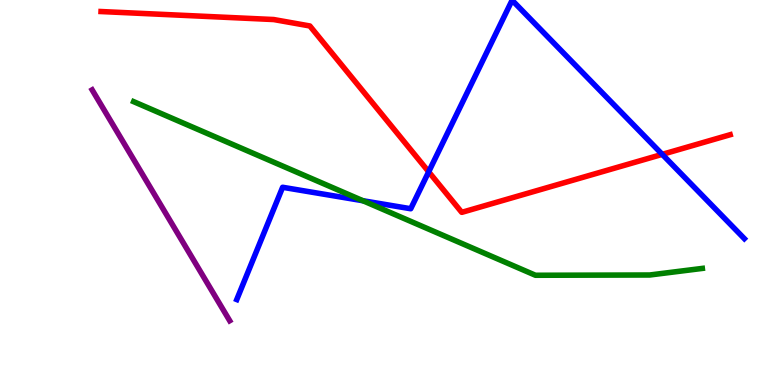[{'lines': ['blue', 'red'], 'intersections': [{'x': 5.53, 'y': 5.54}, {'x': 8.55, 'y': 5.99}]}, {'lines': ['green', 'red'], 'intersections': []}, {'lines': ['purple', 'red'], 'intersections': []}, {'lines': ['blue', 'green'], 'intersections': [{'x': 4.68, 'y': 4.79}]}, {'lines': ['blue', 'purple'], 'intersections': []}, {'lines': ['green', 'purple'], 'intersections': []}]